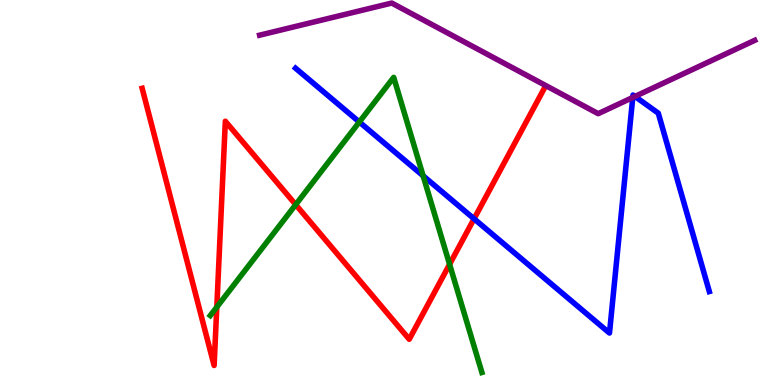[{'lines': ['blue', 'red'], 'intersections': [{'x': 6.12, 'y': 4.32}]}, {'lines': ['green', 'red'], 'intersections': [{'x': 2.8, 'y': 2.02}, {'x': 3.82, 'y': 4.68}, {'x': 5.8, 'y': 3.13}]}, {'lines': ['purple', 'red'], 'intersections': []}, {'lines': ['blue', 'green'], 'intersections': [{'x': 4.64, 'y': 6.83}, {'x': 5.46, 'y': 5.43}]}, {'lines': ['blue', 'purple'], 'intersections': [{'x': 8.16, 'y': 7.47}, {'x': 8.19, 'y': 7.49}]}, {'lines': ['green', 'purple'], 'intersections': []}]